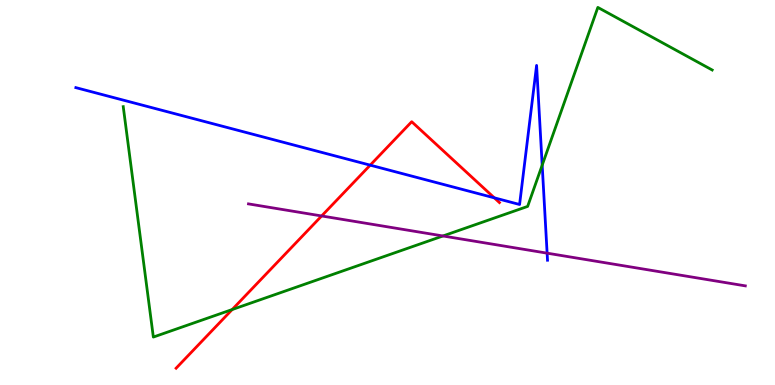[{'lines': ['blue', 'red'], 'intersections': [{'x': 4.78, 'y': 5.71}, {'x': 6.38, 'y': 4.86}]}, {'lines': ['green', 'red'], 'intersections': [{'x': 3.0, 'y': 1.96}]}, {'lines': ['purple', 'red'], 'intersections': [{'x': 4.15, 'y': 4.39}]}, {'lines': ['blue', 'green'], 'intersections': [{'x': 7.0, 'y': 5.71}]}, {'lines': ['blue', 'purple'], 'intersections': [{'x': 7.06, 'y': 3.42}]}, {'lines': ['green', 'purple'], 'intersections': [{'x': 5.72, 'y': 3.87}]}]